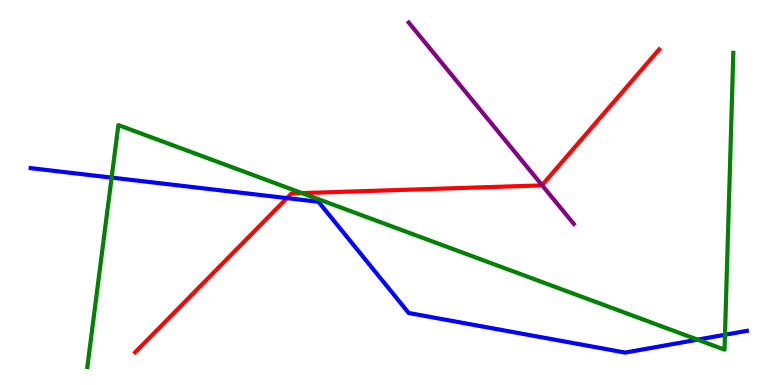[{'lines': ['blue', 'red'], 'intersections': [{'x': 3.7, 'y': 4.85}]}, {'lines': ['green', 'red'], 'intersections': [{'x': 3.9, 'y': 4.98}]}, {'lines': ['purple', 'red'], 'intersections': [{'x': 6.99, 'y': 5.19}]}, {'lines': ['blue', 'green'], 'intersections': [{'x': 1.44, 'y': 5.39}, {'x': 9.0, 'y': 1.18}, {'x': 9.35, 'y': 1.3}]}, {'lines': ['blue', 'purple'], 'intersections': []}, {'lines': ['green', 'purple'], 'intersections': []}]